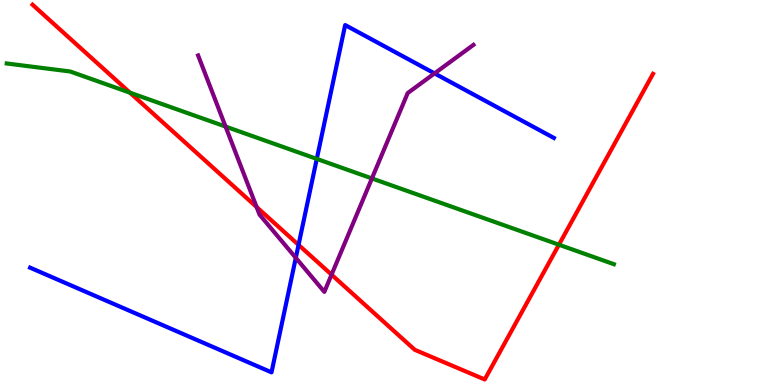[{'lines': ['blue', 'red'], 'intersections': [{'x': 3.85, 'y': 3.64}]}, {'lines': ['green', 'red'], 'intersections': [{'x': 1.68, 'y': 7.59}, {'x': 7.21, 'y': 3.64}]}, {'lines': ['purple', 'red'], 'intersections': [{'x': 3.31, 'y': 4.62}, {'x': 4.28, 'y': 2.87}]}, {'lines': ['blue', 'green'], 'intersections': [{'x': 4.09, 'y': 5.87}]}, {'lines': ['blue', 'purple'], 'intersections': [{'x': 3.82, 'y': 3.3}, {'x': 5.61, 'y': 8.09}]}, {'lines': ['green', 'purple'], 'intersections': [{'x': 2.91, 'y': 6.71}, {'x': 4.8, 'y': 5.37}]}]